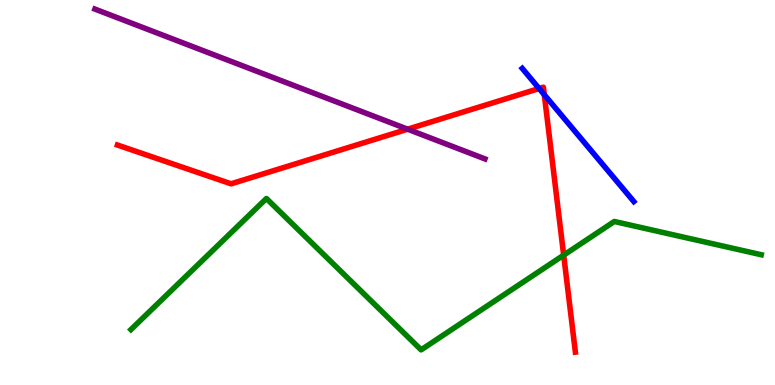[{'lines': ['blue', 'red'], 'intersections': [{'x': 6.96, 'y': 7.7}, {'x': 7.02, 'y': 7.54}]}, {'lines': ['green', 'red'], 'intersections': [{'x': 7.27, 'y': 3.37}]}, {'lines': ['purple', 'red'], 'intersections': [{'x': 5.26, 'y': 6.64}]}, {'lines': ['blue', 'green'], 'intersections': []}, {'lines': ['blue', 'purple'], 'intersections': []}, {'lines': ['green', 'purple'], 'intersections': []}]